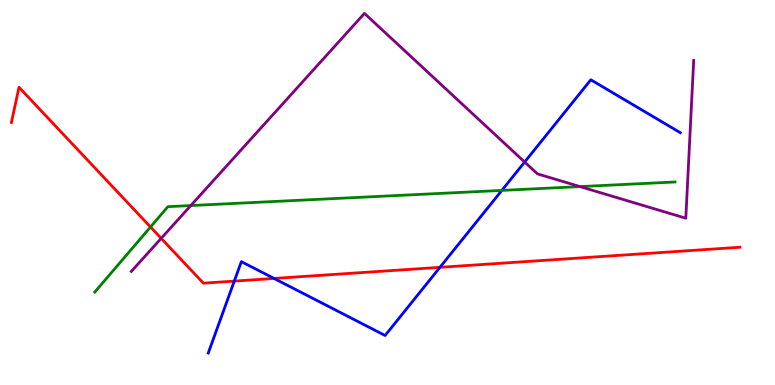[{'lines': ['blue', 'red'], 'intersections': [{'x': 3.02, 'y': 2.7}, {'x': 3.54, 'y': 2.77}, {'x': 5.68, 'y': 3.06}]}, {'lines': ['green', 'red'], 'intersections': [{'x': 1.94, 'y': 4.1}]}, {'lines': ['purple', 'red'], 'intersections': [{'x': 2.08, 'y': 3.81}]}, {'lines': ['blue', 'green'], 'intersections': [{'x': 6.48, 'y': 5.05}]}, {'lines': ['blue', 'purple'], 'intersections': [{'x': 6.77, 'y': 5.79}]}, {'lines': ['green', 'purple'], 'intersections': [{'x': 2.46, 'y': 4.66}, {'x': 7.48, 'y': 5.15}]}]